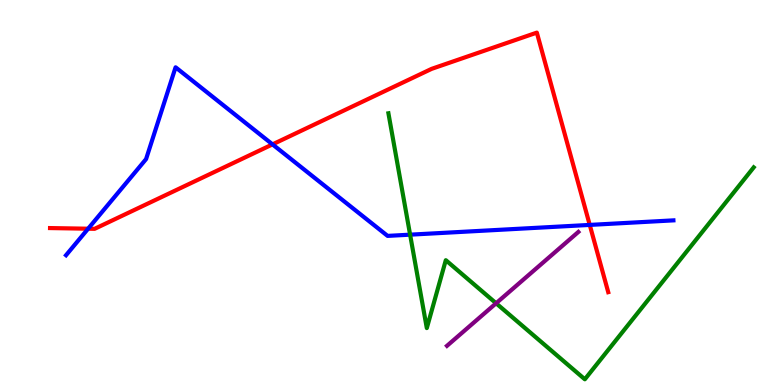[{'lines': ['blue', 'red'], 'intersections': [{'x': 1.14, 'y': 4.06}, {'x': 3.52, 'y': 6.25}, {'x': 7.61, 'y': 4.16}]}, {'lines': ['green', 'red'], 'intersections': []}, {'lines': ['purple', 'red'], 'intersections': []}, {'lines': ['blue', 'green'], 'intersections': [{'x': 5.29, 'y': 3.9}]}, {'lines': ['blue', 'purple'], 'intersections': []}, {'lines': ['green', 'purple'], 'intersections': [{'x': 6.4, 'y': 2.12}]}]